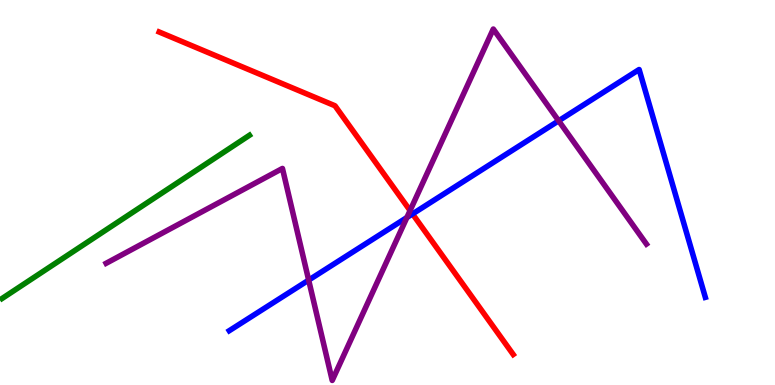[{'lines': ['blue', 'red'], 'intersections': [{'x': 5.32, 'y': 4.44}]}, {'lines': ['green', 'red'], 'intersections': []}, {'lines': ['purple', 'red'], 'intersections': [{'x': 5.29, 'y': 4.53}]}, {'lines': ['blue', 'green'], 'intersections': []}, {'lines': ['blue', 'purple'], 'intersections': [{'x': 3.98, 'y': 2.72}, {'x': 5.25, 'y': 4.35}, {'x': 7.21, 'y': 6.86}]}, {'lines': ['green', 'purple'], 'intersections': []}]